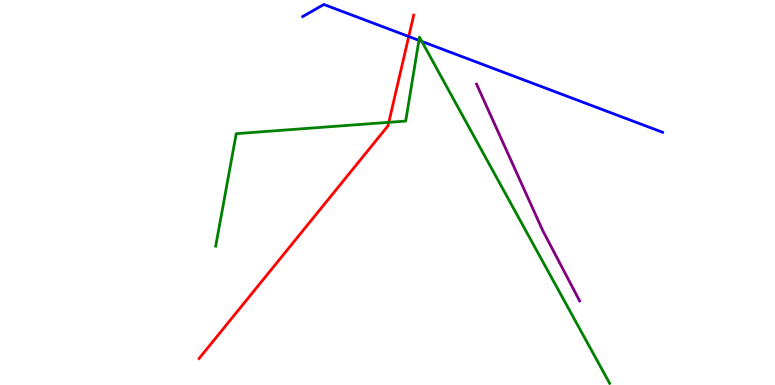[{'lines': ['blue', 'red'], 'intersections': [{'x': 5.27, 'y': 9.05}]}, {'lines': ['green', 'red'], 'intersections': [{'x': 5.02, 'y': 6.82}]}, {'lines': ['purple', 'red'], 'intersections': []}, {'lines': ['blue', 'green'], 'intersections': [{'x': 5.41, 'y': 8.95}, {'x': 5.44, 'y': 8.92}]}, {'lines': ['blue', 'purple'], 'intersections': []}, {'lines': ['green', 'purple'], 'intersections': []}]